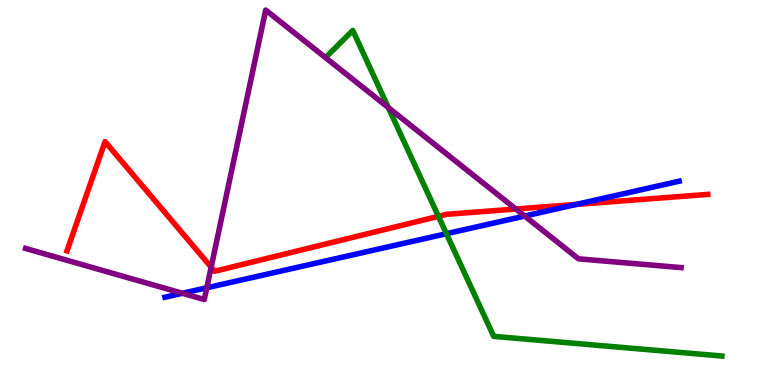[{'lines': ['blue', 'red'], 'intersections': [{'x': 7.44, 'y': 4.69}]}, {'lines': ['green', 'red'], 'intersections': [{'x': 5.66, 'y': 4.38}]}, {'lines': ['purple', 'red'], 'intersections': [{'x': 2.72, 'y': 3.06}, {'x': 6.66, 'y': 4.57}]}, {'lines': ['blue', 'green'], 'intersections': [{'x': 5.76, 'y': 3.93}]}, {'lines': ['blue', 'purple'], 'intersections': [{'x': 2.35, 'y': 2.38}, {'x': 2.67, 'y': 2.53}, {'x': 6.77, 'y': 4.39}]}, {'lines': ['green', 'purple'], 'intersections': [{'x': 5.01, 'y': 7.2}]}]